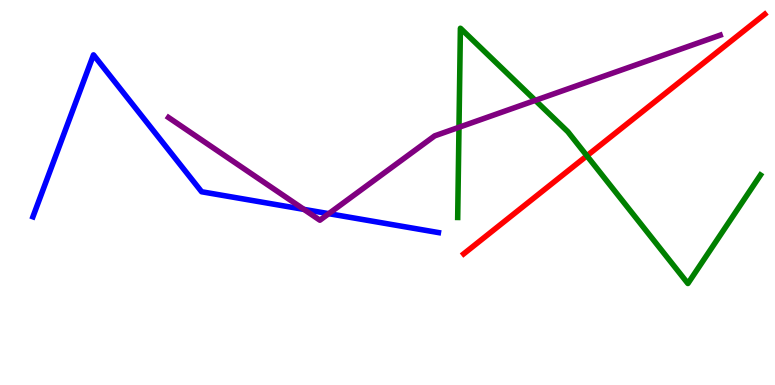[{'lines': ['blue', 'red'], 'intersections': []}, {'lines': ['green', 'red'], 'intersections': [{'x': 7.57, 'y': 5.95}]}, {'lines': ['purple', 'red'], 'intersections': []}, {'lines': ['blue', 'green'], 'intersections': []}, {'lines': ['blue', 'purple'], 'intersections': [{'x': 3.92, 'y': 4.56}, {'x': 4.24, 'y': 4.45}]}, {'lines': ['green', 'purple'], 'intersections': [{'x': 5.92, 'y': 6.69}, {'x': 6.91, 'y': 7.39}]}]